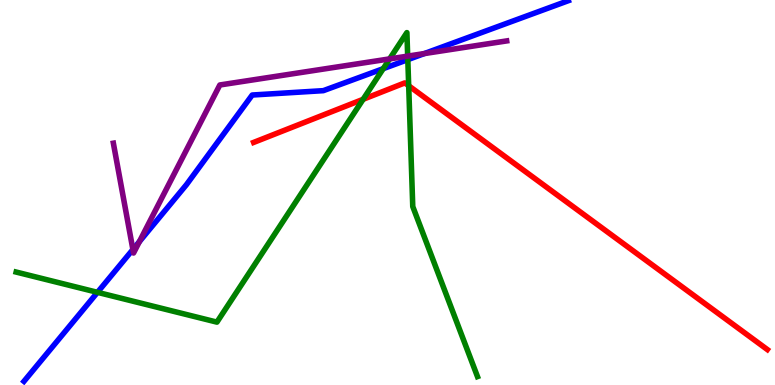[{'lines': ['blue', 'red'], 'intersections': []}, {'lines': ['green', 'red'], 'intersections': [{'x': 4.69, 'y': 7.42}, {'x': 5.27, 'y': 7.77}]}, {'lines': ['purple', 'red'], 'intersections': []}, {'lines': ['blue', 'green'], 'intersections': [{'x': 1.26, 'y': 2.41}, {'x': 4.94, 'y': 8.22}, {'x': 5.26, 'y': 8.45}]}, {'lines': ['blue', 'purple'], 'intersections': [{'x': 1.71, 'y': 3.52}, {'x': 1.8, 'y': 3.72}, {'x': 5.48, 'y': 8.61}]}, {'lines': ['green', 'purple'], 'intersections': [{'x': 5.03, 'y': 8.47}, {'x': 5.26, 'y': 8.54}]}]